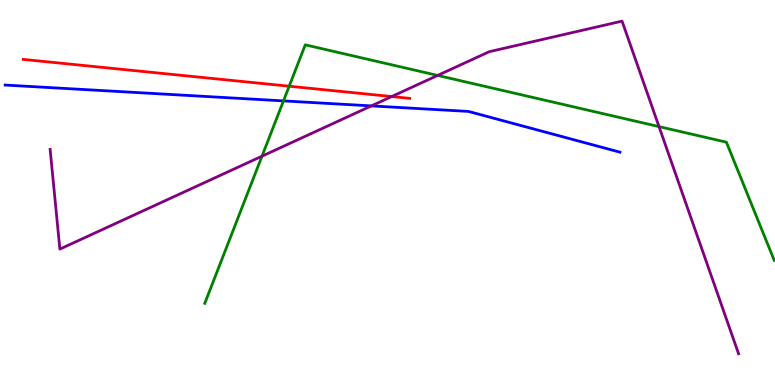[{'lines': ['blue', 'red'], 'intersections': []}, {'lines': ['green', 'red'], 'intersections': [{'x': 3.73, 'y': 7.76}]}, {'lines': ['purple', 'red'], 'intersections': [{'x': 5.05, 'y': 7.49}]}, {'lines': ['blue', 'green'], 'intersections': [{'x': 3.66, 'y': 7.38}]}, {'lines': ['blue', 'purple'], 'intersections': [{'x': 4.79, 'y': 7.25}]}, {'lines': ['green', 'purple'], 'intersections': [{'x': 3.38, 'y': 5.94}, {'x': 5.65, 'y': 8.04}, {'x': 8.5, 'y': 6.71}]}]